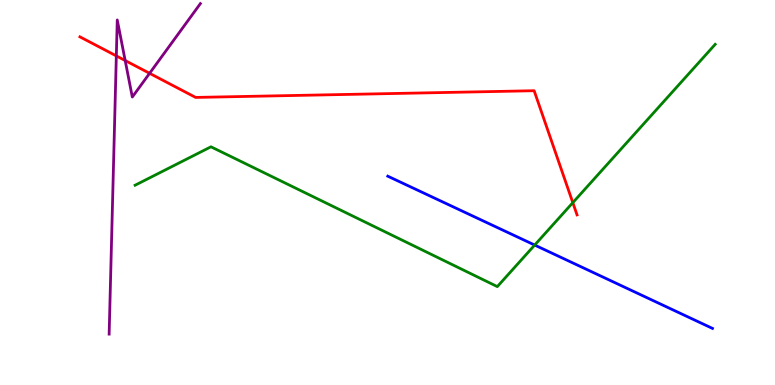[{'lines': ['blue', 'red'], 'intersections': []}, {'lines': ['green', 'red'], 'intersections': [{'x': 7.39, 'y': 4.74}]}, {'lines': ['purple', 'red'], 'intersections': [{'x': 1.5, 'y': 8.55}, {'x': 1.62, 'y': 8.43}, {'x': 1.93, 'y': 8.1}]}, {'lines': ['blue', 'green'], 'intersections': [{'x': 6.9, 'y': 3.63}]}, {'lines': ['blue', 'purple'], 'intersections': []}, {'lines': ['green', 'purple'], 'intersections': []}]